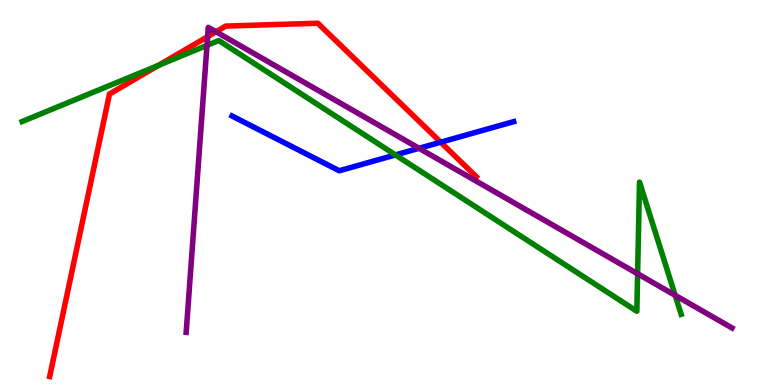[{'lines': ['blue', 'red'], 'intersections': [{'x': 5.69, 'y': 6.31}]}, {'lines': ['green', 'red'], 'intersections': [{'x': 2.05, 'y': 8.3}]}, {'lines': ['purple', 'red'], 'intersections': [{'x': 2.68, 'y': 9.05}, {'x': 2.79, 'y': 9.18}]}, {'lines': ['blue', 'green'], 'intersections': [{'x': 5.1, 'y': 5.98}]}, {'lines': ['blue', 'purple'], 'intersections': [{'x': 5.41, 'y': 6.15}]}, {'lines': ['green', 'purple'], 'intersections': [{'x': 2.67, 'y': 8.82}, {'x': 8.23, 'y': 2.89}, {'x': 8.71, 'y': 2.33}]}]